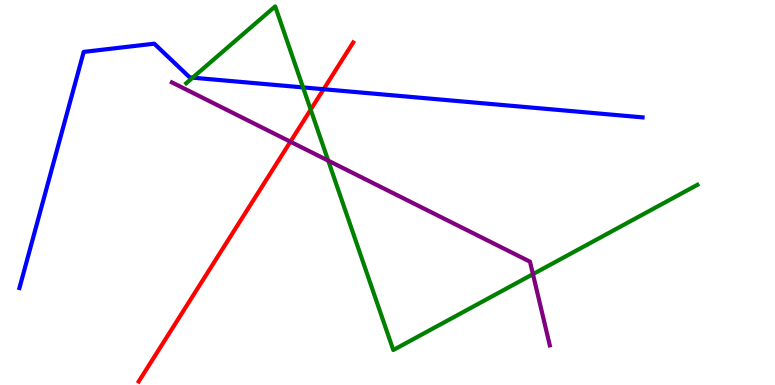[{'lines': ['blue', 'red'], 'intersections': [{'x': 4.18, 'y': 7.68}]}, {'lines': ['green', 'red'], 'intersections': [{'x': 4.01, 'y': 7.15}]}, {'lines': ['purple', 'red'], 'intersections': [{'x': 3.75, 'y': 6.32}]}, {'lines': ['blue', 'green'], 'intersections': [{'x': 2.49, 'y': 7.98}, {'x': 3.91, 'y': 7.73}]}, {'lines': ['blue', 'purple'], 'intersections': []}, {'lines': ['green', 'purple'], 'intersections': [{'x': 4.23, 'y': 5.83}, {'x': 6.88, 'y': 2.88}]}]